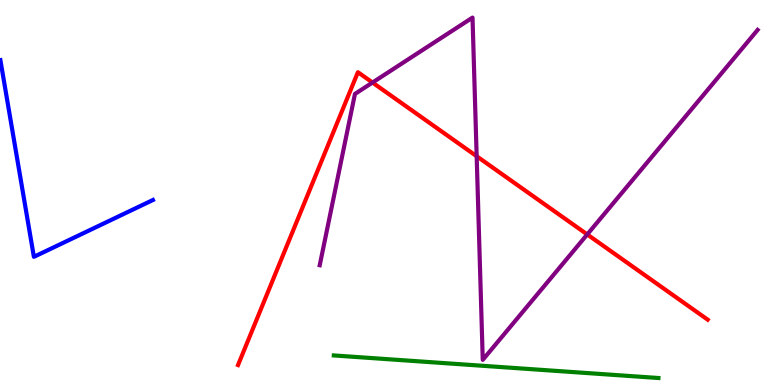[{'lines': ['blue', 'red'], 'intersections': []}, {'lines': ['green', 'red'], 'intersections': []}, {'lines': ['purple', 'red'], 'intersections': [{'x': 4.81, 'y': 7.86}, {'x': 6.15, 'y': 5.94}, {'x': 7.58, 'y': 3.91}]}, {'lines': ['blue', 'green'], 'intersections': []}, {'lines': ['blue', 'purple'], 'intersections': []}, {'lines': ['green', 'purple'], 'intersections': []}]